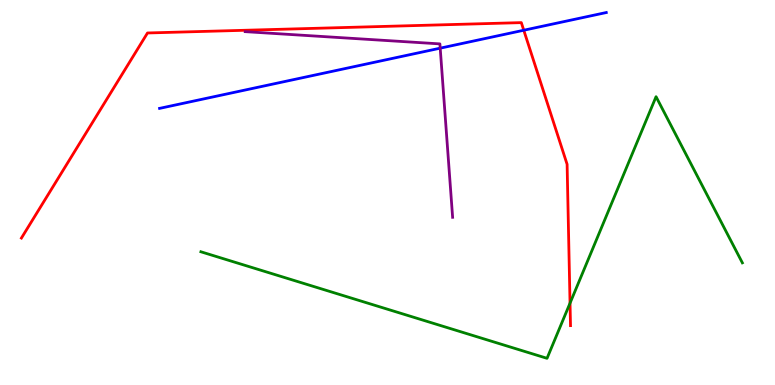[{'lines': ['blue', 'red'], 'intersections': [{'x': 6.76, 'y': 9.21}]}, {'lines': ['green', 'red'], 'intersections': [{'x': 7.36, 'y': 2.13}]}, {'lines': ['purple', 'red'], 'intersections': []}, {'lines': ['blue', 'green'], 'intersections': []}, {'lines': ['blue', 'purple'], 'intersections': [{'x': 5.68, 'y': 8.75}]}, {'lines': ['green', 'purple'], 'intersections': []}]